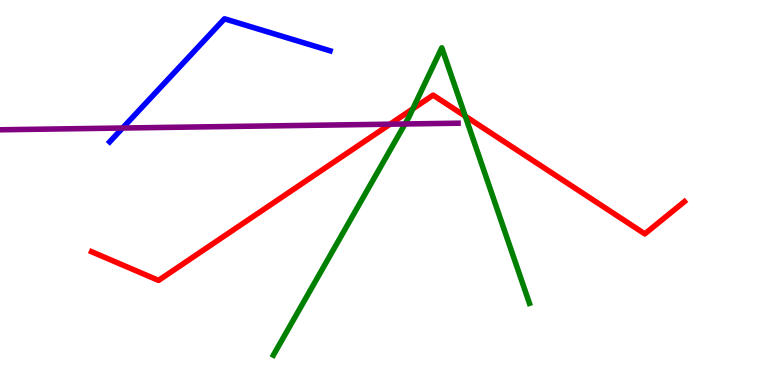[{'lines': ['blue', 'red'], 'intersections': []}, {'lines': ['green', 'red'], 'intersections': [{'x': 5.33, 'y': 7.17}, {'x': 6.0, 'y': 6.98}]}, {'lines': ['purple', 'red'], 'intersections': [{'x': 5.03, 'y': 6.77}]}, {'lines': ['blue', 'green'], 'intersections': []}, {'lines': ['blue', 'purple'], 'intersections': [{'x': 1.58, 'y': 6.67}]}, {'lines': ['green', 'purple'], 'intersections': [{'x': 5.23, 'y': 6.78}]}]